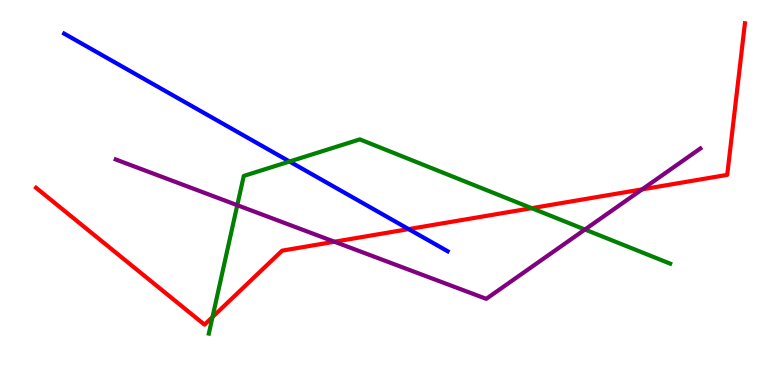[{'lines': ['blue', 'red'], 'intersections': [{'x': 5.27, 'y': 4.05}]}, {'lines': ['green', 'red'], 'intersections': [{'x': 2.74, 'y': 1.77}, {'x': 6.86, 'y': 4.59}]}, {'lines': ['purple', 'red'], 'intersections': [{'x': 4.32, 'y': 3.72}, {'x': 8.29, 'y': 5.08}]}, {'lines': ['blue', 'green'], 'intersections': [{'x': 3.74, 'y': 5.8}]}, {'lines': ['blue', 'purple'], 'intersections': []}, {'lines': ['green', 'purple'], 'intersections': [{'x': 3.06, 'y': 4.67}, {'x': 7.55, 'y': 4.04}]}]